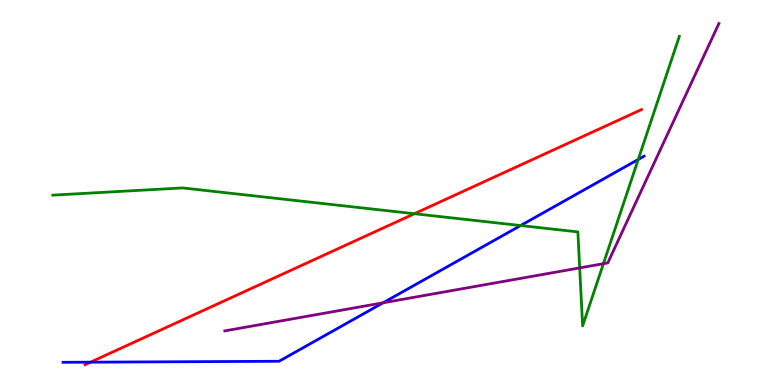[{'lines': ['blue', 'red'], 'intersections': [{'x': 1.17, 'y': 0.593}]}, {'lines': ['green', 'red'], 'intersections': [{'x': 5.35, 'y': 4.45}]}, {'lines': ['purple', 'red'], 'intersections': []}, {'lines': ['blue', 'green'], 'intersections': [{'x': 6.72, 'y': 4.14}, {'x': 8.24, 'y': 5.86}]}, {'lines': ['blue', 'purple'], 'intersections': [{'x': 4.94, 'y': 2.14}]}, {'lines': ['green', 'purple'], 'intersections': [{'x': 7.48, 'y': 3.04}, {'x': 7.79, 'y': 3.15}]}]